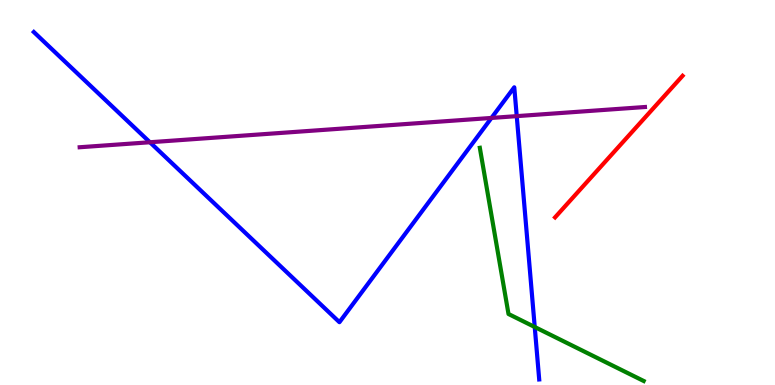[{'lines': ['blue', 'red'], 'intersections': []}, {'lines': ['green', 'red'], 'intersections': []}, {'lines': ['purple', 'red'], 'intersections': []}, {'lines': ['blue', 'green'], 'intersections': [{'x': 6.9, 'y': 1.51}]}, {'lines': ['blue', 'purple'], 'intersections': [{'x': 1.93, 'y': 6.31}, {'x': 6.34, 'y': 6.94}, {'x': 6.67, 'y': 6.98}]}, {'lines': ['green', 'purple'], 'intersections': []}]